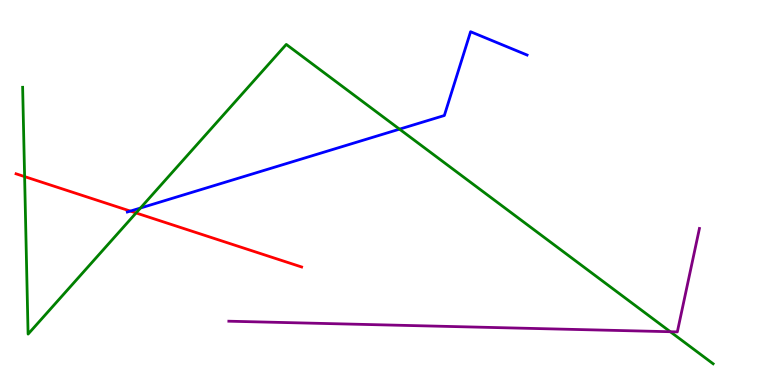[{'lines': ['blue', 'red'], 'intersections': [{'x': 1.68, 'y': 4.52}]}, {'lines': ['green', 'red'], 'intersections': [{'x': 0.318, 'y': 5.41}, {'x': 1.76, 'y': 4.47}]}, {'lines': ['purple', 'red'], 'intersections': []}, {'lines': ['blue', 'green'], 'intersections': [{'x': 1.81, 'y': 4.6}, {'x': 5.16, 'y': 6.65}]}, {'lines': ['blue', 'purple'], 'intersections': []}, {'lines': ['green', 'purple'], 'intersections': [{'x': 8.65, 'y': 1.38}]}]